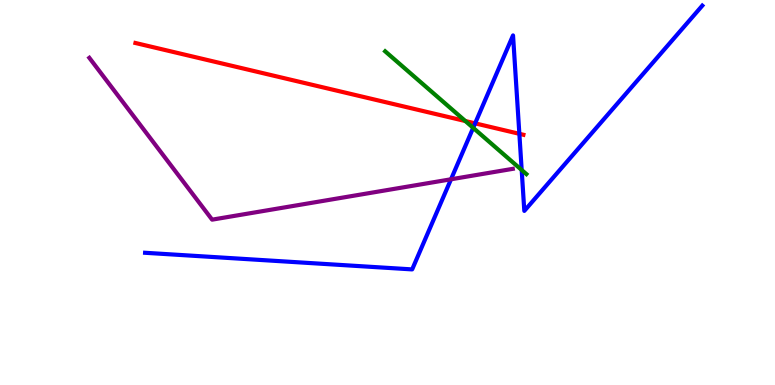[{'lines': ['blue', 'red'], 'intersections': [{'x': 6.13, 'y': 6.8}, {'x': 6.7, 'y': 6.52}]}, {'lines': ['green', 'red'], 'intersections': [{'x': 6.0, 'y': 6.86}]}, {'lines': ['purple', 'red'], 'intersections': []}, {'lines': ['blue', 'green'], 'intersections': [{'x': 6.11, 'y': 6.68}, {'x': 6.73, 'y': 5.58}]}, {'lines': ['blue', 'purple'], 'intersections': [{'x': 5.82, 'y': 5.34}]}, {'lines': ['green', 'purple'], 'intersections': []}]